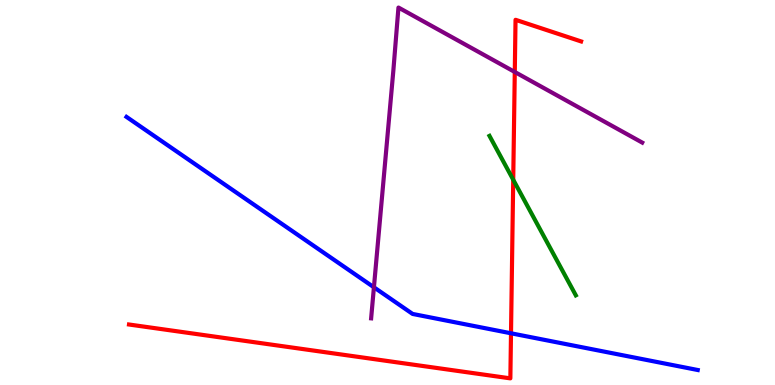[{'lines': ['blue', 'red'], 'intersections': [{'x': 6.59, 'y': 1.34}]}, {'lines': ['green', 'red'], 'intersections': [{'x': 6.62, 'y': 5.33}]}, {'lines': ['purple', 'red'], 'intersections': [{'x': 6.64, 'y': 8.13}]}, {'lines': ['blue', 'green'], 'intersections': []}, {'lines': ['blue', 'purple'], 'intersections': [{'x': 4.82, 'y': 2.54}]}, {'lines': ['green', 'purple'], 'intersections': []}]